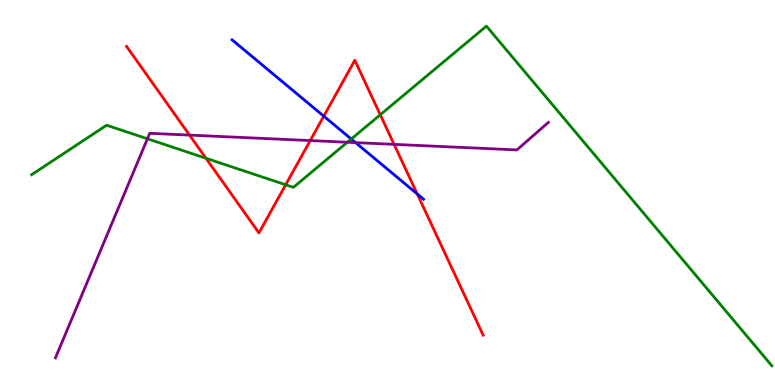[{'lines': ['blue', 'red'], 'intersections': [{'x': 4.18, 'y': 6.98}, {'x': 5.38, 'y': 4.96}]}, {'lines': ['green', 'red'], 'intersections': [{'x': 2.66, 'y': 5.89}, {'x': 3.69, 'y': 5.2}, {'x': 4.91, 'y': 7.02}]}, {'lines': ['purple', 'red'], 'intersections': [{'x': 2.45, 'y': 6.49}, {'x': 4.0, 'y': 6.35}, {'x': 5.08, 'y': 6.25}]}, {'lines': ['blue', 'green'], 'intersections': [{'x': 4.53, 'y': 6.39}]}, {'lines': ['blue', 'purple'], 'intersections': [{'x': 4.59, 'y': 6.3}]}, {'lines': ['green', 'purple'], 'intersections': [{'x': 1.9, 'y': 6.4}, {'x': 4.48, 'y': 6.31}]}]